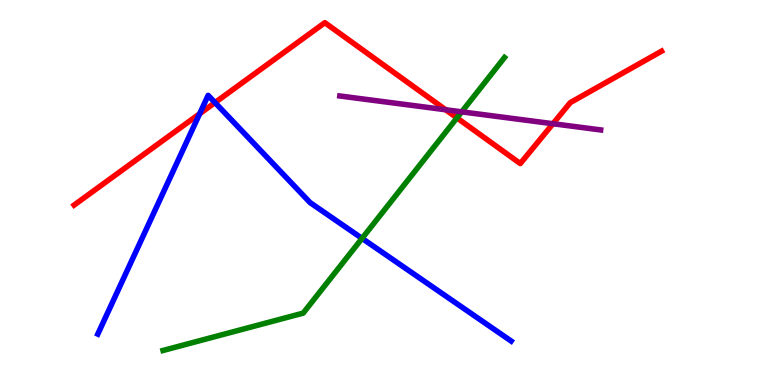[{'lines': ['blue', 'red'], 'intersections': [{'x': 2.58, 'y': 7.04}, {'x': 2.77, 'y': 7.34}]}, {'lines': ['green', 'red'], 'intersections': [{'x': 5.9, 'y': 6.94}]}, {'lines': ['purple', 'red'], 'intersections': [{'x': 5.75, 'y': 7.15}, {'x': 7.13, 'y': 6.79}]}, {'lines': ['blue', 'green'], 'intersections': [{'x': 4.67, 'y': 3.81}]}, {'lines': ['blue', 'purple'], 'intersections': []}, {'lines': ['green', 'purple'], 'intersections': [{'x': 5.96, 'y': 7.09}]}]